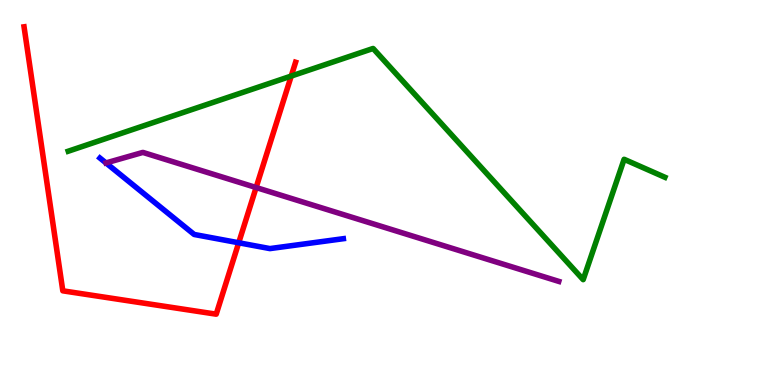[{'lines': ['blue', 'red'], 'intersections': [{'x': 3.08, 'y': 3.69}]}, {'lines': ['green', 'red'], 'intersections': [{'x': 3.76, 'y': 8.02}]}, {'lines': ['purple', 'red'], 'intersections': [{'x': 3.3, 'y': 5.13}]}, {'lines': ['blue', 'green'], 'intersections': []}, {'lines': ['blue', 'purple'], 'intersections': []}, {'lines': ['green', 'purple'], 'intersections': []}]